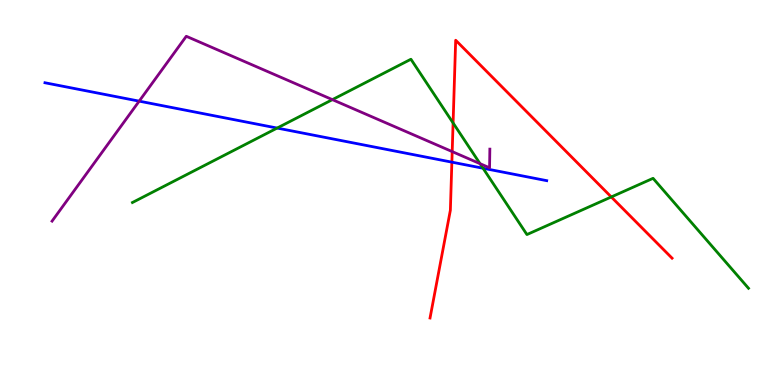[{'lines': ['blue', 'red'], 'intersections': [{'x': 5.83, 'y': 5.79}]}, {'lines': ['green', 'red'], 'intersections': [{'x': 5.85, 'y': 6.81}, {'x': 7.89, 'y': 4.88}]}, {'lines': ['purple', 'red'], 'intersections': [{'x': 5.83, 'y': 6.06}]}, {'lines': ['blue', 'green'], 'intersections': [{'x': 3.58, 'y': 6.67}, {'x': 6.23, 'y': 5.63}]}, {'lines': ['blue', 'purple'], 'intersections': [{'x': 1.8, 'y': 7.37}]}, {'lines': ['green', 'purple'], 'intersections': [{'x': 4.29, 'y': 7.41}, {'x': 6.19, 'y': 5.75}]}]